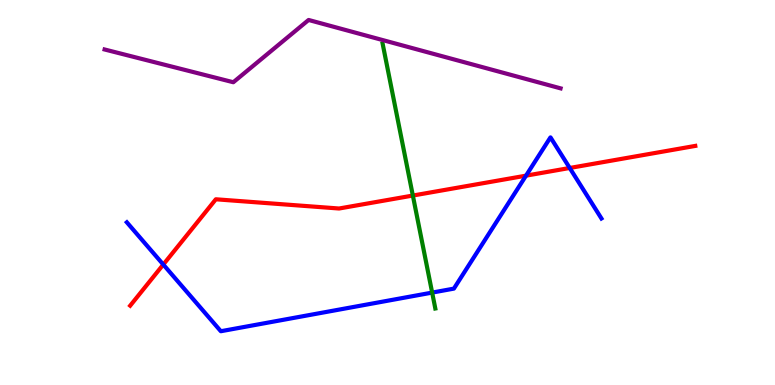[{'lines': ['blue', 'red'], 'intersections': [{'x': 2.11, 'y': 3.13}, {'x': 6.79, 'y': 5.44}, {'x': 7.35, 'y': 5.64}]}, {'lines': ['green', 'red'], 'intersections': [{'x': 5.33, 'y': 4.92}]}, {'lines': ['purple', 'red'], 'intersections': []}, {'lines': ['blue', 'green'], 'intersections': [{'x': 5.58, 'y': 2.4}]}, {'lines': ['blue', 'purple'], 'intersections': []}, {'lines': ['green', 'purple'], 'intersections': []}]